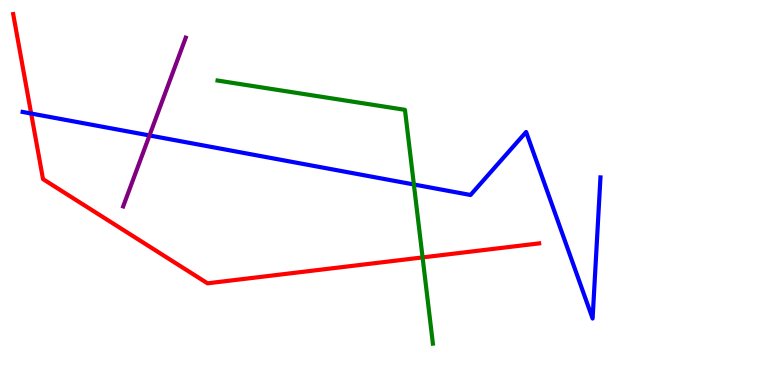[{'lines': ['blue', 'red'], 'intersections': [{'x': 0.402, 'y': 7.05}]}, {'lines': ['green', 'red'], 'intersections': [{'x': 5.45, 'y': 3.31}]}, {'lines': ['purple', 'red'], 'intersections': []}, {'lines': ['blue', 'green'], 'intersections': [{'x': 5.34, 'y': 5.21}]}, {'lines': ['blue', 'purple'], 'intersections': [{'x': 1.93, 'y': 6.48}]}, {'lines': ['green', 'purple'], 'intersections': []}]